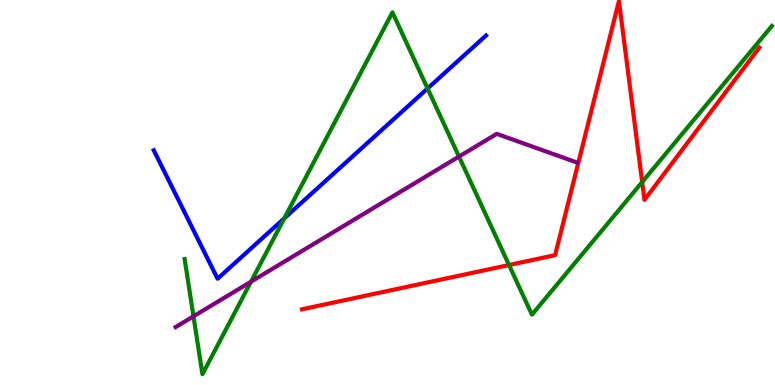[{'lines': ['blue', 'red'], 'intersections': []}, {'lines': ['green', 'red'], 'intersections': [{'x': 6.57, 'y': 3.12}, {'x': 8.29, 'y': 5.27}]}, {'lines': ['purple', 'red'], 'intersections': []}, {'lines': ['blue', 'green'], 'intersections': [{'x': 3.67, 'y': 4.33}, {'x': 5.52, 'y': 7.7}]}, {'lines': ['blue', 'purple'], 'intersections': []}, {'lines': ['green', 'purple'], 'intersections': [{'x': 2.5, 'y': 1.78}, {'x': 3.24, 'y': 2.68}, {'x': 5.92, 'y': 5.93}]}]